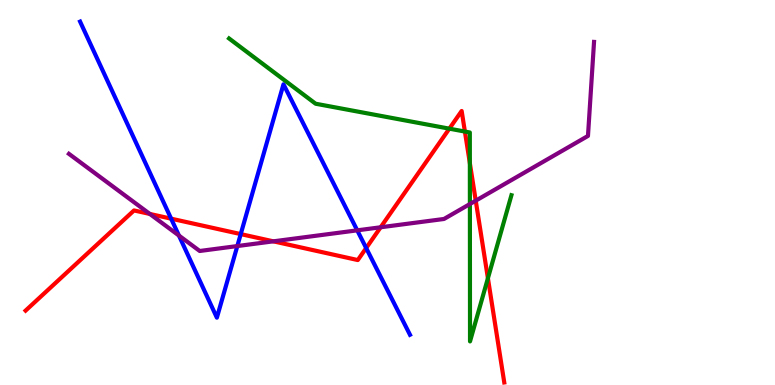[{'lines': ['blue', 'red'], 'intersections': [{'x': 2.21, 'y': 4.32}, {'x': 3.11, 'y': 3.92}, {'x': 4.72, 'y': 3.56}]}, {'lines': ['green', 'red'], 'intersections': [{'x': 5.8, 'y': 6.66}, {'x': 6.0, 'y': 6.58}, {'x': 6.06, 'y': 5.76}, {'x': 6.3, 'y': 2.77}]}, {'lines': ['purple', 'red'], 'intersections': [{'x': 1.93, 'y': 4.44}, {'x': 3.53, 'y': 3.73}, {'x': 4.91, 'y': 4.1}, {'x': 6.14, 'y': 4.79}]}, {'lines': ['blue', 'green'], 'intersections': []}, {'lines': ['blue', 'purple'], 'intersections': [{'x': 2.31, 'y': 3.88}, {'x': 3.06, 'y': 3.61}, {'x': 4.61, 'y': 4.02}]}, {'lines': ['green', 'purple'], 'intersections': [{'x': 6.06, 'y': 4.7}]}]